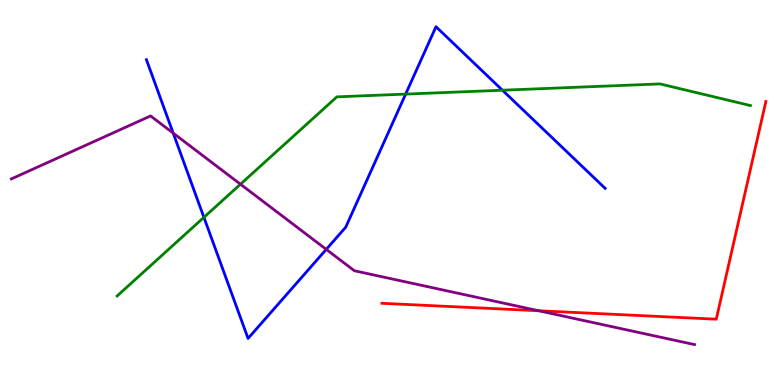[{'lines': ['blue', 'red'], 'intersections': []}, {'lines': ['green', 'red'], 'intersections': []}, {'lines': ['purple', 'red'], 'intersections': [{'x': 6.95, 'y': 1.93}]}, {'lines': ['blue', 'green'], 'intersections': [{'x': 2.63, 'y': 4.35}, {'x': 5.23, 'y': 7.56}, {'x': 6.48, 'y': 7.66}]}, {'lines': ['blue', 'purple'], 'intersections': [{'x': 2.23, 'y': 6.54}, {'x': 4.21, 'y': 3.52}]}, {'lines': ['green', 'purple'], 'intersections': [{'x': 3.1, 'y': 5.22}]}]